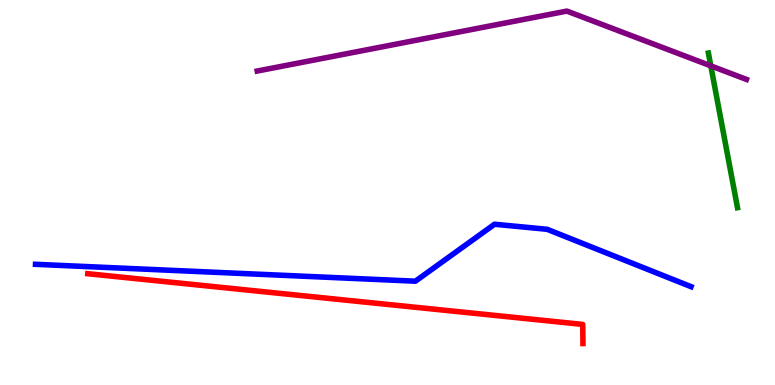[{'lines': ['blue', 'red'], 'intersections': []}, {'lines': ['green', 'red'], 'intersections': []}, {'lines': ['purple', 'red'], 'intersections': []}, {'lines': ['blue', 'green'], 'intersections': []}, {'lines': ['blue', 'purple'], 'intersections': []}, {'lines': ['green', 'purple'], 'intersections': [{'x': 9.17, 'y': 8.29}]}]